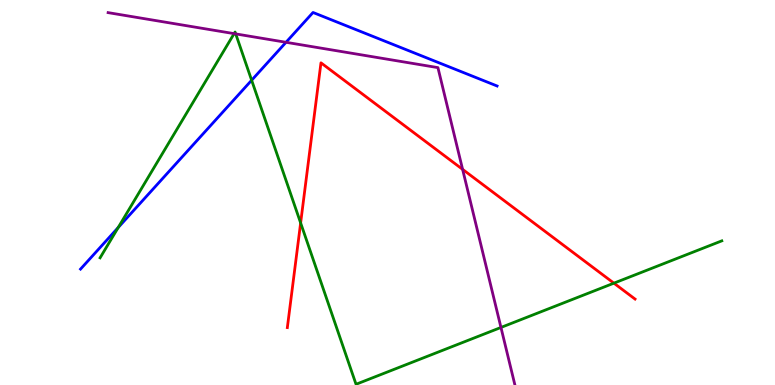[{'lines': ['blue', 'red'], 'intersections': []}, {'lines': ['green', 'red'], 'intersections': [{'x': 3.88, 'y': 4.21}, {'x': 7.92, 'y': 2.65}]}, {'lines': ['purple', 'red'], 'intersections': [{'x': 5.97, 'y': 5.6}]}, {'lines': ['blue', 'green'], 'intersections': [{'x': 1.53, 'y': 4.09}, {'x': 3.25, 'y': 7.92}]}, {'lines': ['blue', 'purple'], 'intersections': [{'x': 3.69, 'y': 8.9}]}, {'lines': ['green', 'purple'], 'intersections': [{'x': 3.02, 'y': 9.13}, {'x': 3.04, 'y': 9.12}, {'x': 6.46, 'y': 1.49}]}]